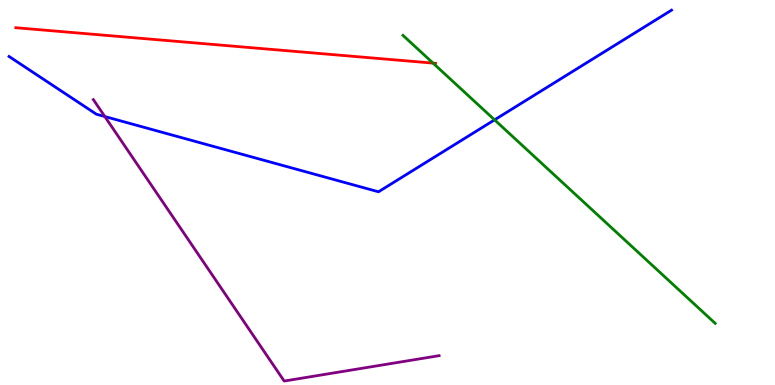[{'lines': ['blue', 'red'], 'intersections': []}, {'lines': ['green', 'red'], 'intersections': [{'x': 5.59, 'y': 8.36}]}, {'lines': ['purple', 'red'], 'intersections': []}, {'lines': ['blue', 'green'], 'intersections': [{'x': 6.38, 'y': 6.89}]}, {'lines': ['blue', 'purple'], 'intersections': [{'x': 1.35, 'y': 6.97}]}, {'lines': ['green', 'purple'], 'intersections': []}]